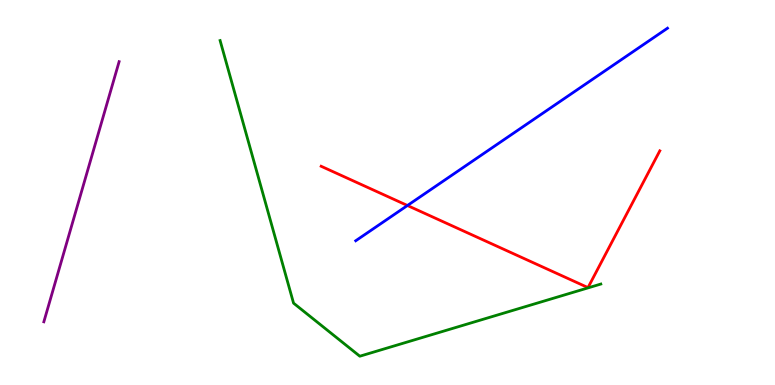[{'lines': ['blue', 'red'], 'intersections': [{'x': 5.26, 'y': 4.66}]}, {'lines': ['green', 'red'], 'intersections': []}, {'lines': ['purple', 'red'], 'intersections': []}, {'lines': ['blue', 'green'], 'intersections': []}, {'lines': ['blue', 'purple'], 'intersections': []}, {'lines': ['green', 'purple'], 'intersections': []}]